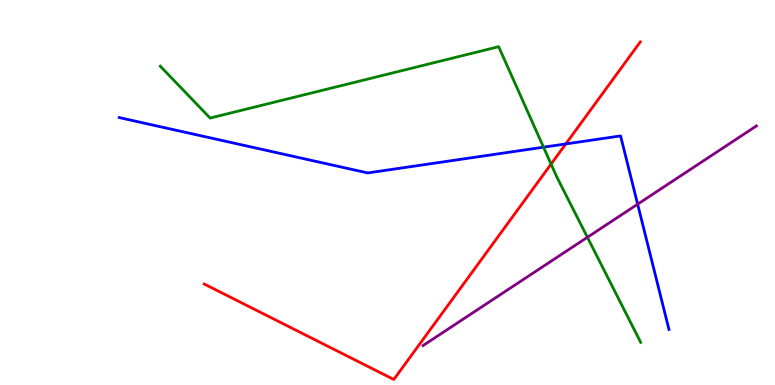[{'lines': ['blue', 'red'], 'intersections': [{'x': 7.3, 'y': 6.26}]}, {'lines': ['green', 'red'], 'intersections': [{'x': 7.11, 'y': 5.74}]}, {'lines': ['purple', 'red'], 'intersections': []}, {'lines': ['blue', 'green'], 'intersections': [{'x': 7.01, 'y': 6.18}]}, {'lines': ['blue', 'purple'], 'intersections': [{'x': 8.23, 'y': 4.7}]}, {'lines': ['green', 'purple'], 'intersections': [{'x': 7.58, 'y': 3.84}]}]